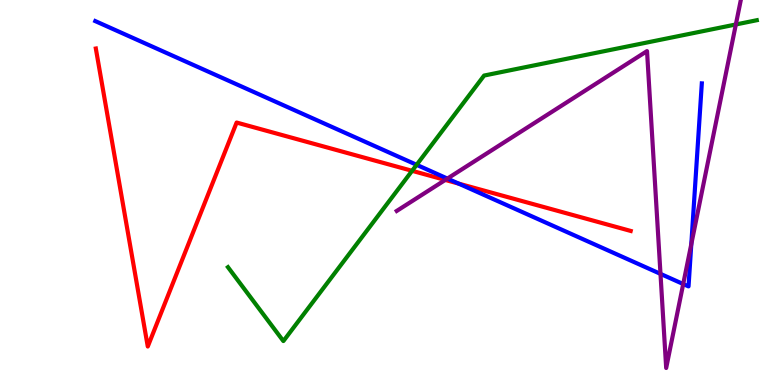[{'lines': ['blue', 'red'], 'intersections': [{'x': 5.92, 'y': 5.23}]}, {'lines': ['green', 'red'], 'intersections': [{'x': 5.32, 'y': 5.56}]}, {'lines': ['purple', 'red'], 'intersections': [{'x': 5.75, 'y': 5.33}]}, {'lines': ['blue', 'green'], 'intersections': [{'x': 5.38, 'y': 5.72}]}, {'lines': ['blue', 'purple'], 'intersections': [{'x': 5.77, 'y': 5.36}, {'x': 8.52, 'y': 2.89}, {'x': 8.82, 'y': 2.62}, {'x': 8.92, 'y': 3.66}]}, {'lines': ['green', 'purple'], 'intersections': [{'x': 9.49, 'y': 9.36}]}]